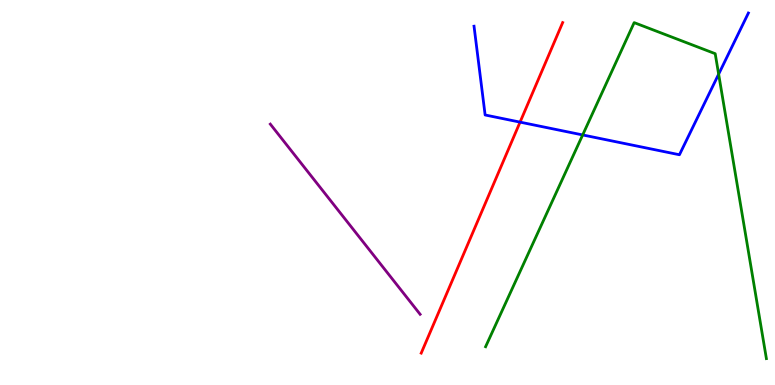[{'lines': ['blue', 'red'], 'intersections': [{'x': 6.71, 'y': 6.83}]}, {'lines': ['green', 'red'], 'intersections': []}, {'lines': ['purple', 'red'], 'intersections': []}, {'lines': ['blue', 'green'], 'intersections': [{'x': 7.52, 'y': 6.49}, {'x': 9.27, 'y': 8.07}]}, {'lines': ['blue', 'purple'], 'intersections': []}, {'lines': ['green', 'purple'], 'intersections': []}]